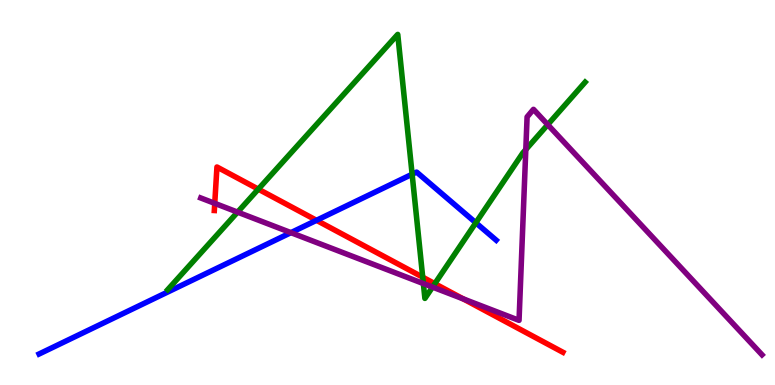[{'lines': ['blue', 'red'], 'intersections': [{'x': 4.08, 'y': 4.28}]}, {'lines': ['green', 'red'], 'intersections': [{'x': 3.33, 'y': 5.09}, {'x': 5.45, 'y': 2.8}, {'x': 5.61, 'y': 2.63}]}, {'lines': ['purple', 'red'], 'intersections': [{'x': 2.77, 'y': 4.72}, {'x': 5.98, 'y': 2.24}]}, {'lines': ['blue', 'green'], 'intersections': [{'x': 5.32, 'y': 5.47}, {'x': 6.14, 'y': 4.21}]}, {'lines': ['blue', 'purple'], 'intersections': [{'x': 3.75, 'y': 3.96}]}, {'lines': ['green', 'purple'], 'intersections': [{'x': 3.07, 'y': 4.49}, {'x': 5.46, 'y': 2.63}, {'x': 5.58, 'y': 2.54}, {'x': 6.78, 'y': 6.11}, {'x': 7.07, 'y': 6.76}]}]